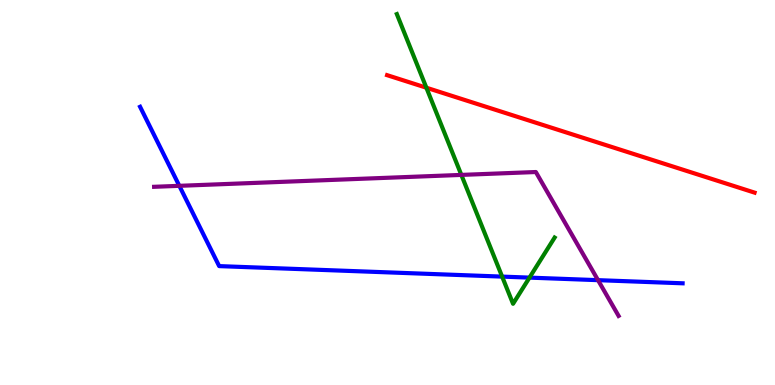[{'lines': ['blue', 'red'], 'intersections': []}, {'lines': ['green', 'red'], 'intersections': [{'x': 5.5, 'y': 7.72}]}, {'lines': ['purple', 'red'], 'intersections': []}, {'lines': ['blue', 'green'], 'intersections': [{'x': 6.48, 'y': 2.82}, {'x': 6.83, 'y': 2.79}]}, {'lines': ['blue', 'purple'], 'intersections': [{'x': 2.31, 'y': 5.17}, {'x': 7.72, 'y': 2.72}]}, {'lines': ['green', 'purple'], 'intersections': [{'x': 5.95, 'y': 5.46}]}]